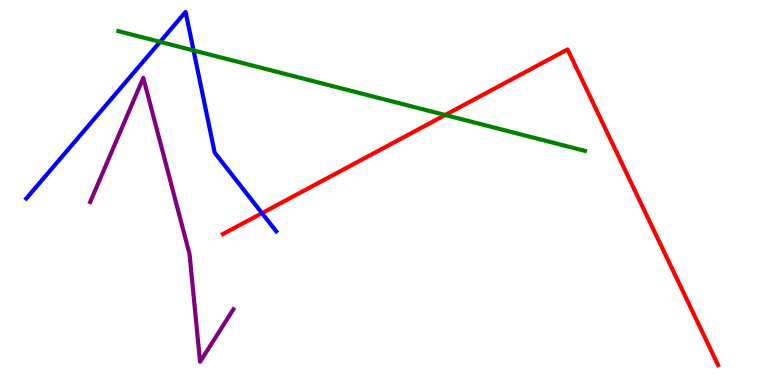[{'lines': ['blue', 'red'], 'intersections': [{'x': 3.38, 'y': 4.46}]}, {'lines': ['green', 'red'], 'intersections': [{'x': 5.74, 'y': 7.01}]}, {'lines': ['purple', 'red'], 'intersections': []}, {'lines': ['blue', 'green'], 'intersections': [{'x': 2.07, 'y': 8.91}, {'x': 2.5, 'y': 8.69}]}, {'lines': ['blue', 'purple'], 'intersections': []}, {'lines': ['green', 'purple'], 'intersections': []}]